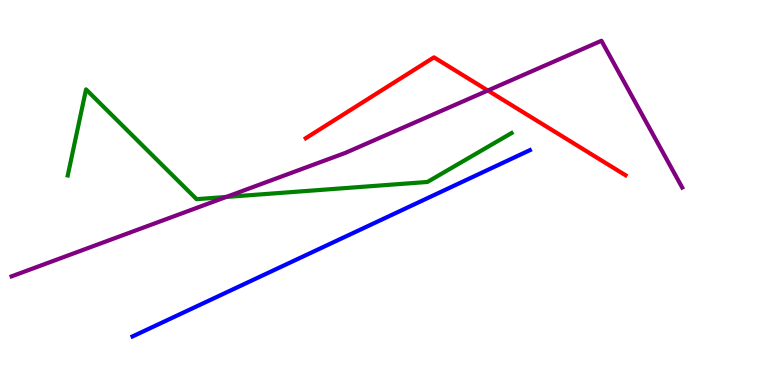[{'lines': ['blue', 'red'], 'intersections': []}, {'lines': ['green', 'red'], 'intersections': []}, {'lines': ['purple', 'red'], 'intersections': [{'x': 6.29, 'y': 7.65}]}, {'lines': ['blue', 'green'], 'intersections': []}, {'lines': ['blue', 'purple'], 'intersections': []}, {'lines': ['green', 'purple'], 'intersections': [{'x': 2.92, 'y': 4.88}]}]